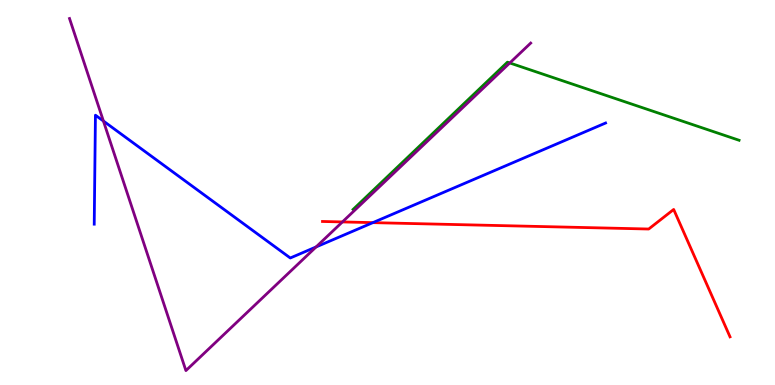[{'lines': ['blue', 'red'], 'intersections': [{'x': 4.81, 'y': 4.22}]}, {'lines': ['green', 'red'], 'intersections': []}, {'lines': ['purple', 'red'], 'intersections': [{'x': 4.42, 'y': 4.24}]}, {'lines': ['blue', 'green'], 'intersections': []}, {'lines': ['blue', 'purple'], 'intersections': [{'x': 1.33, 'y': 6.86}, {'x': 4.08, 'y': 3.59}]}, {'lines': ['green', 'purple'], 'intersections': [{'x': 6.58, 'y': 8.36}]}]